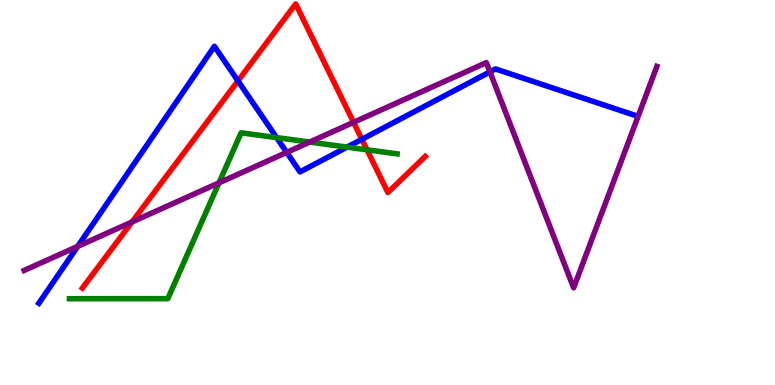[{'lines': ['blue', 'red'], 'intersections': [{'x': 3.07, 'y': 7.9}, {'x': 4.67, 'y': 6.38}]}, {'lines': ['green', 'red'], 'intersections': [{'x': 4.74, 'y': 6.11}]}, {'lines': ['purple', 'red'], 'intersections': [{'x': 1.7, 'y': 4.24}, {'x': 4.56, 'y': 6.82}]}, {'lines': ['blue', 'green'], 'intersections': [{'x': 3.57, 'y': 6.43}, {'x': 4.48, 'y': 6.18}]}, {'lines': ['blue', 'purple'], 'intersections': [{'x': 1.0, 'y': 3.6}, {'x': 3.7, 'y': 6.04}, {'x': 6.32, 'y': 8.13}]}, {'lines': ['green', 'purple'], 'intersections': [{'x': 2.83, 'y': 5.25}, {'x': 4.0, 'y': 6.31}]}]